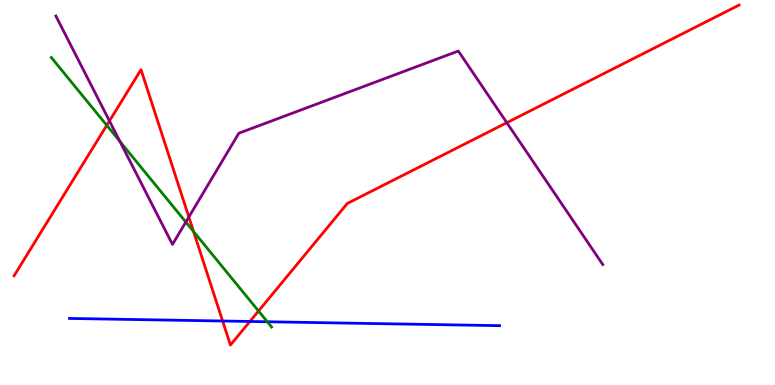[{'lines': ['blue', 'red'], 'intersections': [{'x': 2.87, 'y': 1.66}, {'x': 3.22, 'y': 1.65}]}, {'lines': ['green', 'red'], 'intersections': [{'x': 1.38, 'y': 6.75}, {'x': 2.5, 'y': 3.99}, {'x': 3.34, 'y': 1.92}]}, {'lines': ['purple', 'red'], 'intersections': [{'x': 1.41, 'y': 6.86}, {'x': 2.44, 'y': 4.36}, {'x': 6.54, 'y': 6.81}]}, {'lines': ['blue', 'green'], 'intersections': [{'x': 3.45, 'y': 1.64}]}, {'lines': ['blue', 'purple'], 'intersections': []}, {'lines': ['green', 'purple'], 'intersections': [{'x': 1.55, 'y': 6.33}, {'x': 2.4, 'y': 4.23}]}]